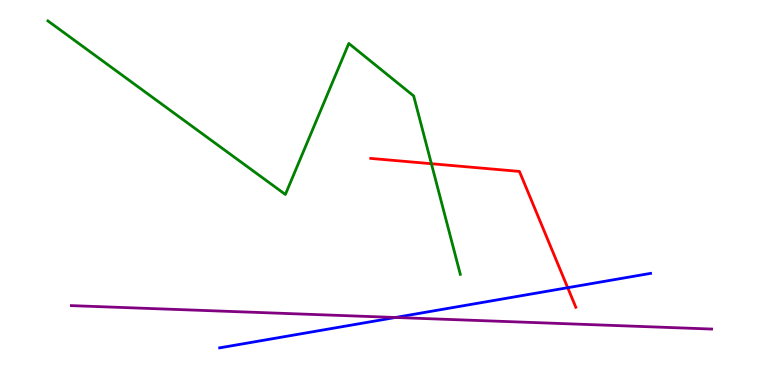[{'lines': ['blue', 'red'], 'intersections': [{'x': 7.33, 'y': 2.53}]}, {'lines': ['green', 'red'], 'intersections': [{'x': 5.57, 'y': 5.75}]}, {'lines': ['purple', 'red'], 'intersections': []}, {'lines': ['blue', 'green'], 'intersections': []}, {'lines': ['blue', 'purple'], 'intersections': [{'x': 5.1, 'y': 1.75}]}, {'lines': ['green', 'purple'], 'intersections': []}]